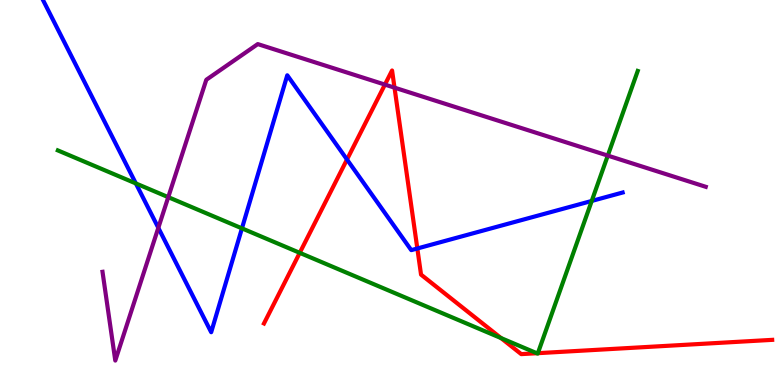[{'lines': ['blue', 'red'], 'intersections': [{'x': 4.48, 'y': 5.86}, {'x': 5.38, 'y': 3.55}]}, {'lines': ['green', 'red'], 'intersections': [{'x': 3.87, 'y': 3.43}, {'x': 6.46, 'y': 1.22}, {'x': 6.93, 'y': 0.825}, {'x': 6.94, 'y': 0.827}]}, {'lines': ['purple', 'red'], 'intersections': [{'x': 4.97, 'y': 7.8}, {'x': 5.09, 'y': 7.72}]}, {'lines': ['blue', 'green'], 'intersections': [{'x': 1.75, 'y': 5.24}, {'x': 3.12, 'y': 4.07}, {'x': 7.64, 'y': 4.78}]}, {'lines': ['blue', 'purple'], 'intersections': [{'x': 2.04, 'y': 4.08}]}, {'lines': ['green', 'purple'], 'intersections': [{'x': 2.17, 'y': 4.88}, {'x': 7.84, 'y': 5.96}]}]